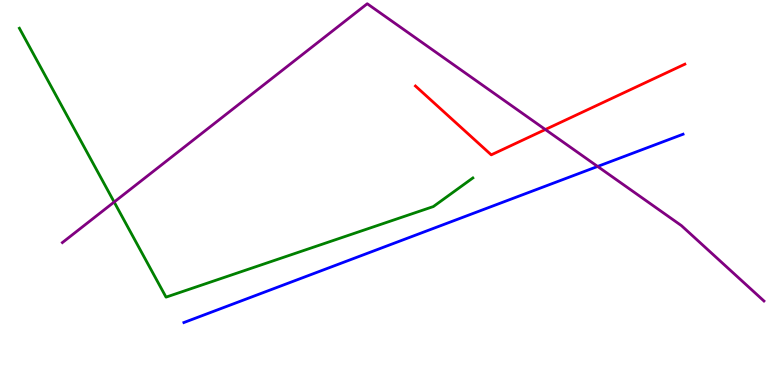[{'lines': ['blue', 'red'], 'intersections': []}, {'lines': ['green', 'red'], 'intersections': []}, {'lines': ['purple', 'red'], 'intersections': [{'x': 7.04, 'y': 6.64}]}, {'lines': ['blue', 'green'], 'intersections': []}, {'lines': ['blue', 'purple'], 'intersections': [{'x': 7.71, 'y': 5.68}]}, {'lines': ['green', 'purple'], 'intersections': [{'x': 1.47, 'y': 4.75}]}]